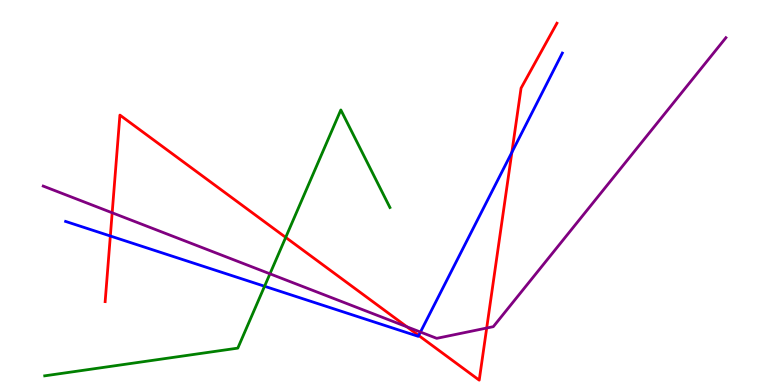[{'lines': ['blue', 'red'], 'intersections': [{'x': 1.42, 'y': 3.87}, {'x': 5.4, 'y': 1.29}, {'x': 6.6, 'y': 6.04}]}, {'lines': ['green', 'red'], 'intersections': [{'x': 3.69, 'y': 3.83}]}, {'lines': ['purple', 'red'], 'intersections': [{'x': 1.45, 'y': 4.47}, {'x': 5.25, 'y': 1.51}, {'x': 6.28, 'y': 1.48}]}, {'lines': ['blue', 'green'], 'intersections': [{'x': 3.41, 'y': 2.56}]}, {'lines': ['blue', 'purple'], 'intersections': [{'x': 5.43, 'y': 1.38}]}, {'lines': ['green', 'purple'], 'intersections': [{'x': 3.48, 'y': 2.89}]}]